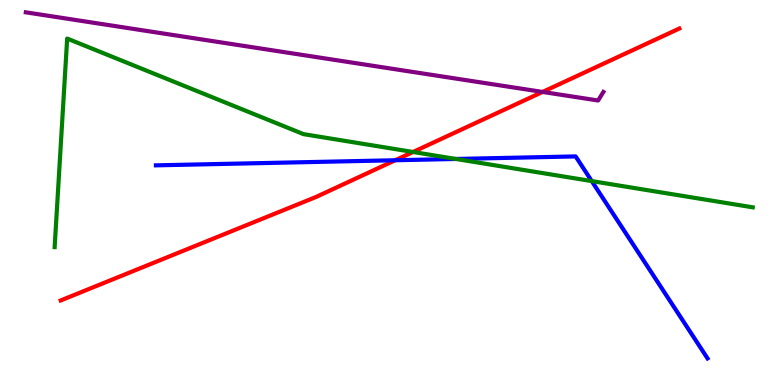[{'lines': ['blue', 'red'], 'intersections': [{'x': 5.1, 'y': 5.84}]}, {'lines': ['green', 'red'], 'intersections': [{'x': 5.33, 'y': 6.05}]}, {'lines': ['purple', 'red'], 'intersections': [{'x': 7.0, 'y': 7.61}]}, {'lines': ['blue', 'green'], 'intersections': [{'x': 5.88, 'y': 5.87}, {'x': 7.64, 'y': 5.3}]}, {'lines': ['blue', 'purple'], 'intersections': []}, {'lines': ['green', 'purple'], 'intersections': []}]